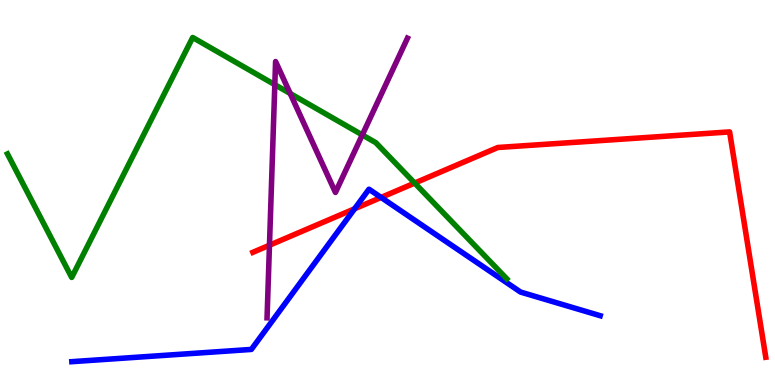[{'lines': ['blue', 'red'], 'intersections': [{'x': 4.58, 'y': 4.58}, {'x': 4.92, 'y': 4.87}]}, {'lines': ['green', 'red'], 'intersections': [{'x': 5.35, 'y': 5.24}]}, {'lines': ['purple', 'red'], 'intersections': [{'x': 3.48, 'y': 3.63}]}, {'lines': ['blue', 'green'], 'intersections': []}, {'lines': ['blue', 'purple'], 'intersections': []}, {'lines': ['green', 'purple'], 'intersections': [{'x': 3.55, 'y': 7.8}, {'x': 3.74, 'y': 7.57}, {'x': 4.67, 'y': 6.5}]}]